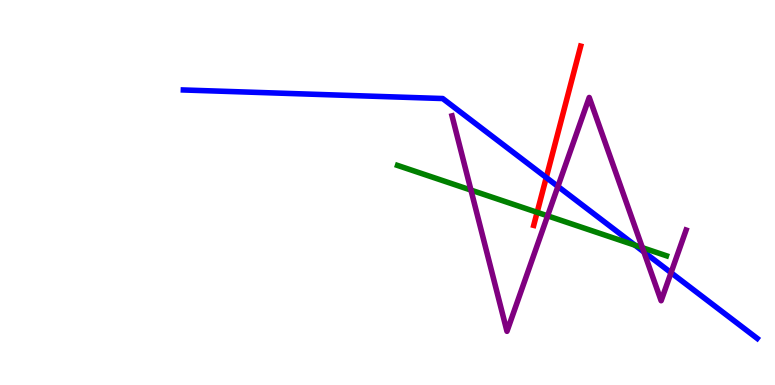[{'lines': ['blue', 'red'], 'intersections': [{'x': 7.05, 'y': 5.39}]}, {'lines': ['green', 'red'], 'intersections': [{'x': 6.93, 'y': 4.48}]}, {'lines': ['purple', 'red'], 'intersections': []}, {'lines': ['blue', 'green'], 'intersections': [{'x': 8.19, 'y': 3.63}]}, {'lines': ['blue', 'purple'], 'intersections': [{'x': 7.2, 'y': 5.16}, {'x': 8.31, 'y': 3.45}, {'x': 8.66, 'y': 2.92}]}, {'lines': ['green', 'purple'], 'intersections': [{'x': 6.08, 'y': 5.06}, {'x': 7.07, 'y': 4.39}, {'x': 8.29, 'y': 3.57}]}]